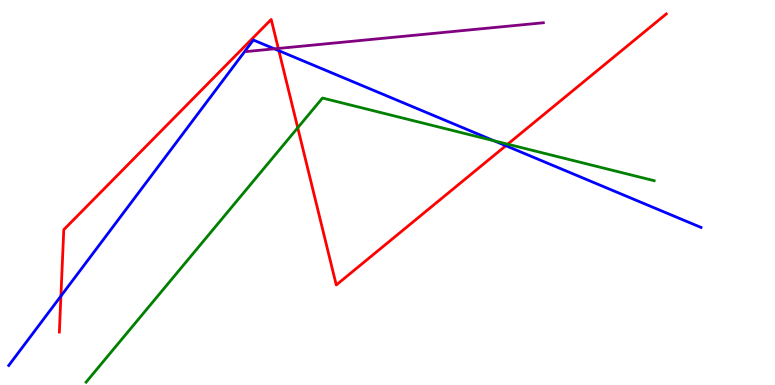[{'lines': ['blue', 'red'], 'intersections': [{'x': 0.786, 'y': 2.31}, {'x': 3.6, 'y': 8.68}, {'x': 6.53, 'y': 6.22}]}, {'lines': ['green', 'red'], 'intersections': [{'x': 3.84, 'y': 6.68}, {'x': 6.55, 'y': 6.25}]}, {'lines': ['purple', 'red'], 'intersections': [{'x': 3.59, 'y': 8.74}]}, {'lines': ['blue', 'green'], 'intersections': [{'x': 6.38, 'y': 6.34}]}, {'lines': ['blue', 'purple'], 'intersections': [{'x': 3.54, 'y': 8.73}]}, {'lines': ['green', 'purple'], 'intersections': []}]